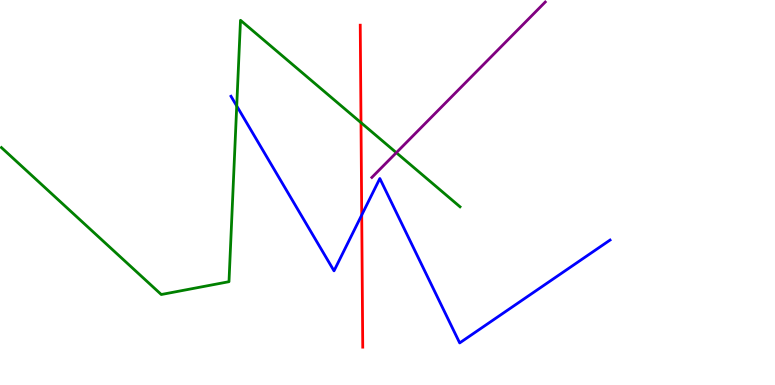[{'lines': ['blue', 'red'], 'intersections': [{'x': 4.67, 'y': 4.41}]}, {'lines': ['green', 'red'], 'intersections': [{'x': 4.66, 'y': 6.81}]}, {'lines': ['purple', 'red'], 'intersections': []}, {'lines': ['blue', 'green'], 'intersections': [{'x': 3.05, 'y': 7.25}]}, {'lines': ['blue', 'purple'], 'intersections': []}, {'lines': ['green', 'purple'], 'intersections': [{'x': 5.11, 'y': 6.03}]}]